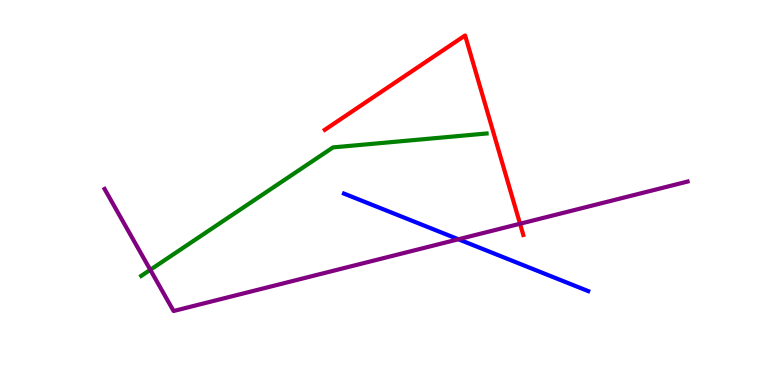[{'lines': ['blue', 'red'], 'intersections': []}, {'lines': ['green', 'red'], 'intersections': []}, {'lines': ['purple', 'red'], 'intersections': [{'x': 6.71, 'y': 4.19}]}, {'lines': ['blue', 'green'], 'intersections': []}, {'lines': ['blue', 'purple'], 'intersections': [{'x': 5.91, 'y': 3.79}]}, {'lines': ['green', 'purple'], 'intersections': [{'x': 1.94, 'y': 2.99}]}]